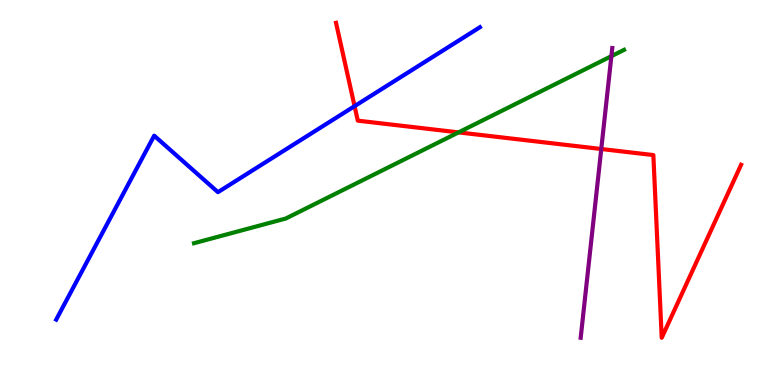[{'lines': ['blue', 'red'], 'intersections': [{'x': 4.58, 'y': 7.24}]}, {'lines': ['green', 'red'], 'intersections': [{'x': 5.92, 'y': 6.56}]}, {'lines': ['purple', 'red'], 'intersections': [{'x': 7.76, 'y': 6.13}]}, {'lines': ['blue', 'green'], 'intersections': []}, {'lines': ['blue', 'purple'], 'intersections': []}, {'lines': ['green', 'purple'], 'intersections': [{'x': 7.89, 'y': 8.54}]}]